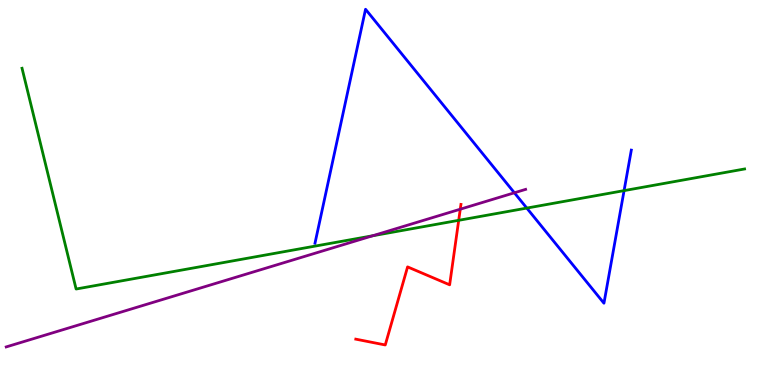[{'lines': ['blue', 'red'], 'intersections': []}, {'lines': ['green', 'red'], 'intersections': [{'x': 5.92, 'y': 4.28}]}, {'lines': ['purple', 'red'], 'intersections': [{'x': 5.94, 'y': 4.57}]}, {'lines': ['blue', 'green'], 'intersections': [{'x': 6.8, 'y': 4.6}, {'x': 8.05, 'y': 5.05}]}, {'lines': ['blue', 'purple'], 'intersections': [{'x': 6.64, 'y': 4.99}]}, {'lines': ['green', 'purple'], 'intersections': [{'x': 4.81, 'y': 3.88}]}]